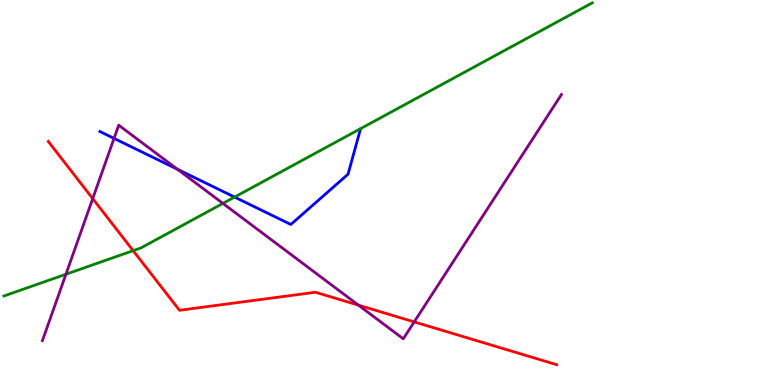[{'lines': ['blue', 'red'], 'intersections': []}, {'lines': ['green', 'red'], 'intersections': [{'x': 1.72, 'y': 3.49}]}, {'lines': ['purple', 'red'], 'intersections': [{'x': 1.2, 'y': 4.84}, {'x': 4.62, 'y': 2.07}, {'x': 5.34, 'y': 1.64}]}, {'lines': ['blue', 'green'], 'intersections': [{'x': 3.03, 'y': 4.88}]}, {'lines': ['blue', 'purple'], 'intersections': [{'x': 1.47, 'y': 6.41}, {'x': 2.29, 'y': 5.6}]}, {'lines': ['green', 'purple'], 'intersections': [{'x': 0.851, 'y': 2.88}, {'x': 2.88, 'y': 4.72}]}]